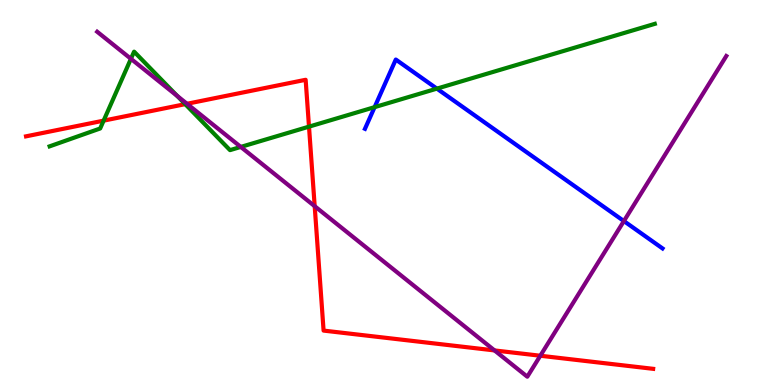[{'lines': ['blue', 'red'], 'intersections': []}, {'lines': ['green', 'red'], 'intersections': [{'x': 1.34, 'y': 6.87}, {'x': 2.39, 'y': 7.29}, {'x': 3.99, 'y': 6.71}]}, {'lines': ['purple', 'red'], 'intersections': [{'x': 2.41, 'y': 7.3}, {'x': 4.06, 'y': 4.64}, {'x': 6.38, 'y': 0.898}, {'x': 6.97, 'y': 0.76}]}, {'lines': ['blue', 'green'], 'intersections': [{'x': 4.83, 'y': 7.22}, {'x': 5.64, 'y': 7.7}]}, {'lines': ['blue', 'purple'], 'intersections': [{'x': 8.05, 'y': 4.26}]}, {'lines': ['green', 'purple'], 'intersections': [{'x': 1.69, 'y': 8.47}, {'x': 2.29, 'y': 7.51}, {'x': 3.11, 'y': 6.18}]}]